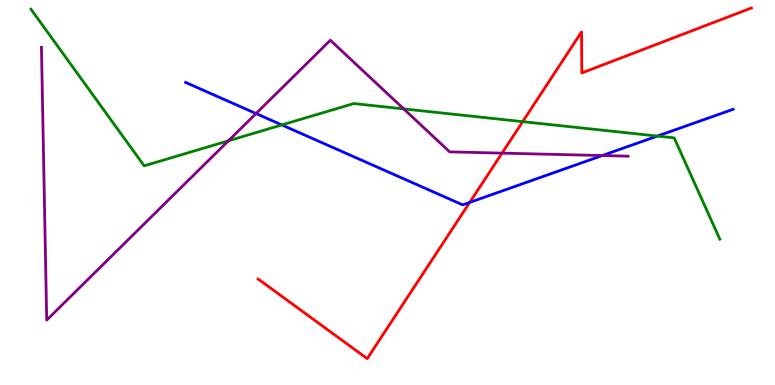[{'lines': ['blue', 'red'], 'intersections': [{'x': 6.06, 'y': 4.74}]}, {'lines': ['green', 'red'], 'intersections': [{'x': 6.74, 'y': 6.84}]}, {'lines': ['purple', 'red'], 'intersections': [{'x': 6.48, 'y': 6.02}]}, {'lines': ['blue', 'green'], 'intersections': [{'x': 3.64, 'y': 6.75}, {'x': 8.48, 'y': 6.47}]}, {'lines': ['blue', 'purple'], 'intersections': [{'x': 3.3, 'y': 7.05}, {'x': 7.77, 'y': 5.96}]}, {'lines': ['green', 'purple'], 'intersections': [{'x': 2.95, 'y': 6.34}, {'x': 5.21, 'y': 7.17}]}]